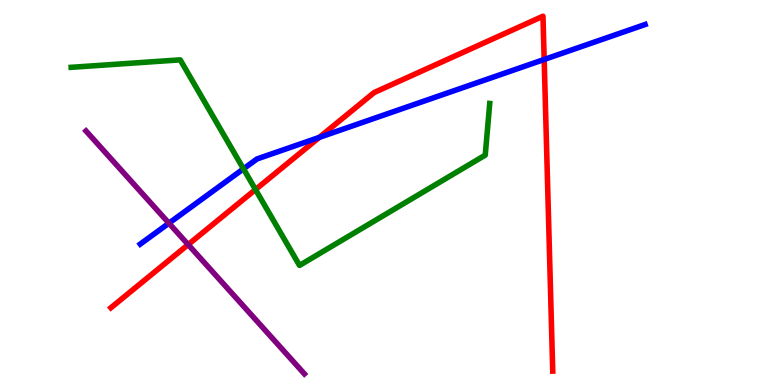[{'lines': ['blue', 'red'], 'intersections': [{'x': 4.12, 'y': 6.43}, {'x': 7.02, 'y': 8.46}]}, {'lines': ['green', 'red'], 'intersections': [{'x': 3.3, 'y': 5.08}]}, {'lines': ['purple', 'red'], 'intersections': [{'x': 2.43, 'y': 3.65}]}, {'lines': ['blue', 'green'], 'intersections': [{'x': 3.14, 'y': 5.61}]}, {'lines': ['blue', 'purple'], 'intersections': [{'x': 2.18, 'y': 4.2}]}, {'lines': ['green', 'purple'], 'intersections': []}]